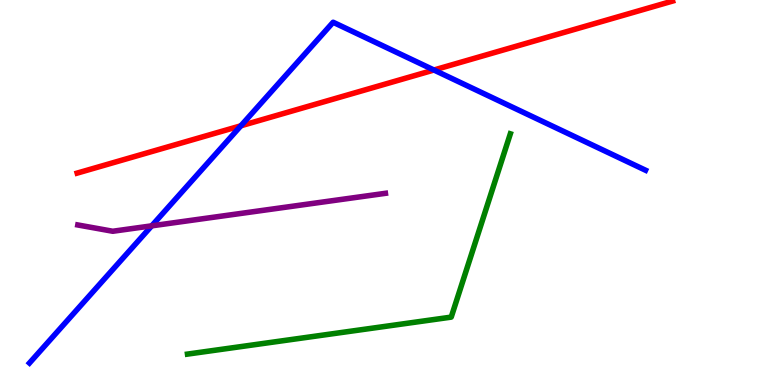[{'lines': ['blue', 'red'], 'intersections': [{'x': 3.11, 'y': 6.73}, {'x': 5.6, 'y': 8.18}]}, {'lines': ['green', 'red'], 'intersections': []}, {'lines': ['purple', 'red'], 'intersections': []}, {'lines': ['blue', 'green'], 'intersections': []}, {'lines': ['blue', 'purple'], 'intersections': [{'x': 1.96, 'y': 4.13}]}, {'lines': ['green', 'purple'], 'intersections': []}]